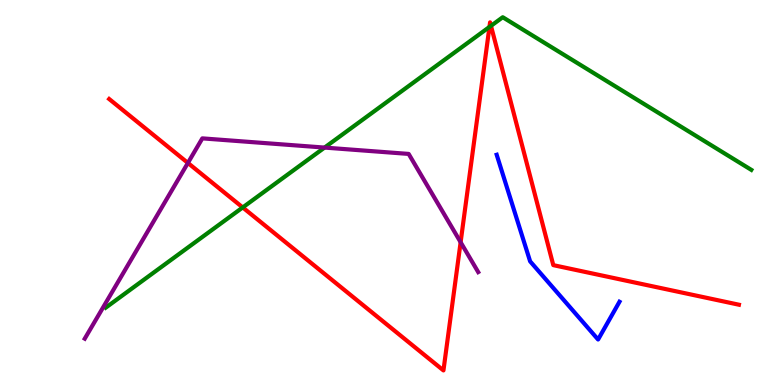[{'lines': ['blue', 'red'], 'intersections': []}, {'lines': ['green', 'red'], 'intersections': [{'x': 3.13, 'y': 4.61}, {'x': 6.32, 'y': 9.3}, {'x': 6.34, 'y': 9.33}]}, {'lines': ['purple', 'red'], 'intersections': [{'x': 2.42, 'y': 5.77}, {'x': 5.94, 'y': 3.71}]}, {'lines': ['blue', 'green'], 'intersections': []}, {'lines': ['blue', 'purple'], 'intersections': []}, {'lines': ['green', 'purple'], 'intersections': [{'x': 4.19, 'y': 6.17}]}]